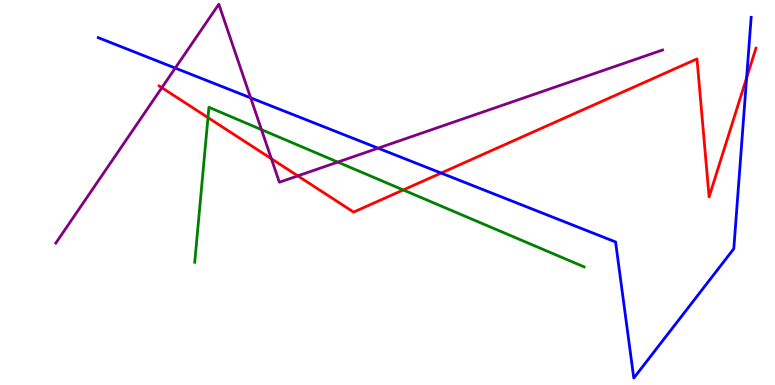[{'lines': ['blue', 'red'], 'intersections': [{'x': 5.69, 'y': 5.51}, {'x': 9.63, 'y': 7.98}]}, {'lines': ['green', 'red'], 'intersections': [{'x': 2.68, 'y': 6.95}, {'x': 5.2, 'y': 5.07}]}, {'lines': ['purple', 'red'], 'intersections': [{'x': 2.09, 'y': 7.72}, {'x': 3.5, 'y': 5.88}, {'x': 3.84, 'y': 5.43}]}, {'lines': ['blue', 'green'], 'intersections': []}, {'lines': ['blue', 'purple'], 'intersections': [{'x': 2.26, 'y': 8.23}, {'x': 3.23, 'y': 7.46}, {'x': 4.88, 'y': 6.15}]}, {'lines': ['green', 'purple'], 'intersections': [{'x': 3.37, 'y': 6.63}, {'x': 4.36, 'y': 5.79}]}]